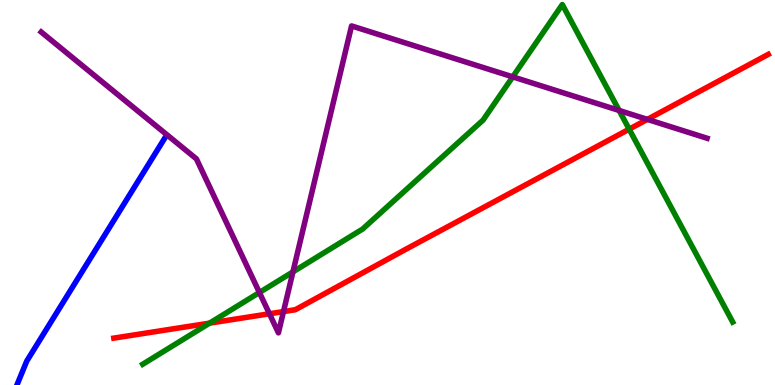[{'lines': ['blue', 'red'], 'intersections': []}, {'lines': ['green', 'red'], 'intersections': [{'x': 2.7, 'y': 1.61}, {'x': 8.12, 'y': 6.64}]}, {'lines': ['purple', 'red'], 'intersections': [{'x': 3.48, 'y': 1.85}, {'x': 3.66, 'y': 1.91}, {'x': 8.35, 'y': 6.9}]}, {'lines': ['blue', 'green'], 'intersections': []}, {'lines': ['blue', 'purple'], 'intersections': []}, {'lines': ['green', 'purple'], 'intersections': [{'x': 3.35, 'y': 2.4}, {'x': 3.78, 'y': 2.94}, {'x': 6.62, 'y': 8.0}, {'x': 7.99, 'y': 7.13}]}]